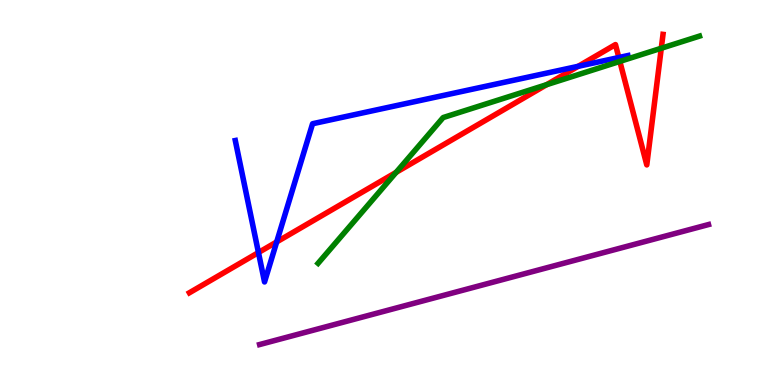[{'lines': ['blue', 'red'], 'intersections': [{'x': 3.33, 'y': 3.44}, {'x': 3.57, 'y': 3.72}, {'x': 7.46, 'y': 8.28}, {'x': 7.98, 'y': 8.51}]}, {'lines': ['green', 'red'], 'intersections': [{'x': 5.11, 'y': 5.52}, {'x': 7.05, 'y': 7.8}, {'x': 8.0, 'y': 8.4}, {'x': 8.53, 'y': 8.75}]}, {'lines': ['purple', 'red'], 'intersections': []}, {'lines': ['blue', 'green'], 'intersections': []}, {'lines': ['blue', 'purple'], 'intersections': []}, {'lines': ['green', 'purple'], 'intersections': []}]